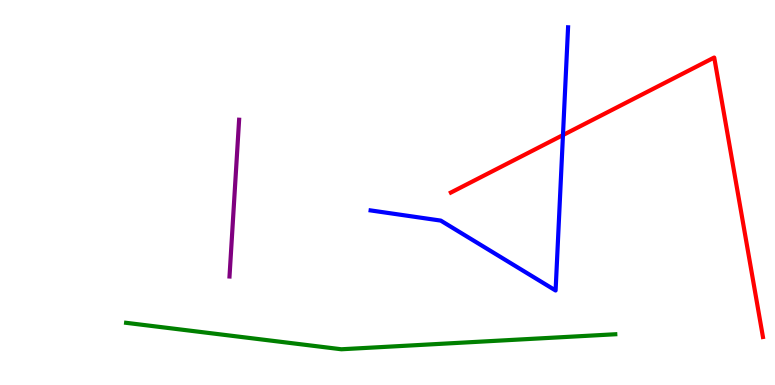[{'lines': ['blue', 'red'], 'intersections': [{'x': 7.26, 'y': 6.49}]}, {'lines': ['green', 'red'], 'intersections': []}, {'lines': ['purple', 'red'], 'intersections': []}, {'lines': ['blue', 'green'], 'intersections': []}, {'lines': ['blue', 'purple'], 'intersections': []}, {'lines': ['green', 'purple'], 'intersections': []}]